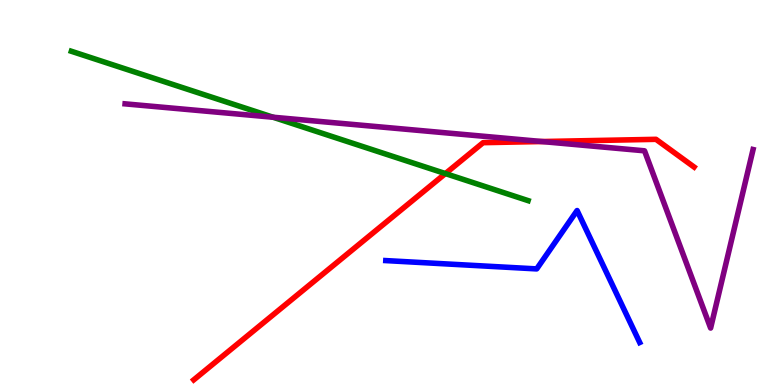[{'lines': ['blue', 'red'], 'intersections': []}, {'lines': ['green', 'red'], 'intersections': [{'x': 5.75, 'y': 5.49}]}, {'lines': ['purple', 'red'], 'intersections': [{'x': 6.99, 'y': 6.32}]}, {'lines': ['blue', 'green'], 'intersections': []}, {'lines': ['blue', 'purple'], 'intersections': []}, {'lines': ['green', 'purple'], 'intersections': [{'x': 3.52, 'y': 6.96}]}]